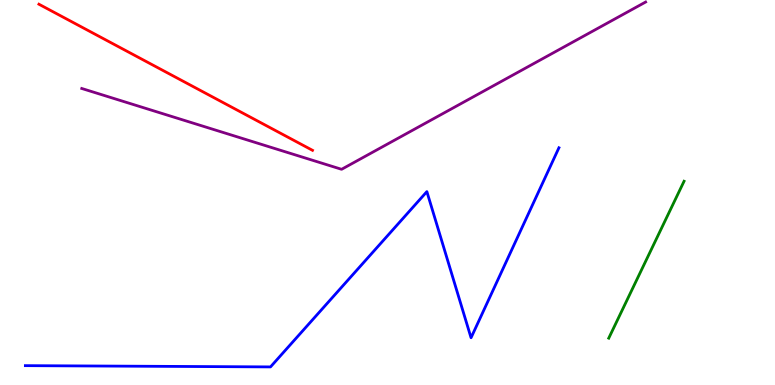[{'lines': ['blue', 'red'], 'intersections': []}, {'lines': ['green', 'red'], 'intersections': []}, {'lines': ['purple', 'red'], 'intersections': []}, {'lines': ['blue', 'green'], 'intersections': []}, {'lines': ['blue', 'purple'], 'intersections': []}, {'lines': ['green', 'purple'], 'intersections': []}]